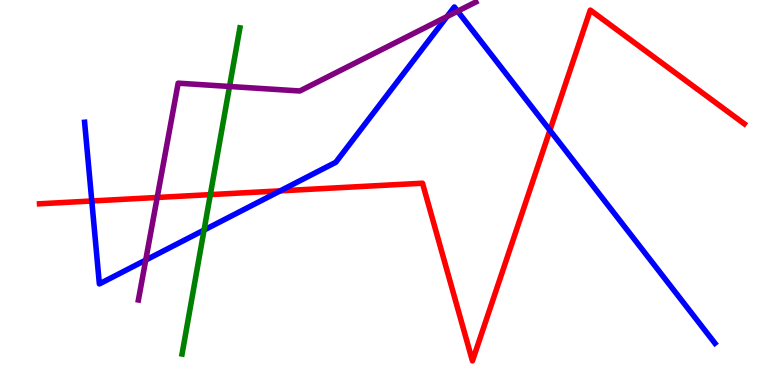[{'lines': ['blue', 'red'], 'intersections': [{'x': 1.18, 'y': 4.78}, {'x': 3.62, 'y': 5.04}, {'x': 7.1, 'y': 6.62}]}, {'lines': ['green', 'red'], 'intersections': [{'x': 2.71, 'y': 4.95}]}, {'lines': ['purple', 'red'], 'intersections': [{'x': 2.03, 'y': 4.87}]}, {'lines': ['blue', 'green'], 'intersections': [{'x': 2.63, 'y': 4.02}]}, {'lines': ['blue', 'purple'], 'intersections': [{'x': 1.88, 'y': 3.24}, {'x': 5.77, 'y': 9.57}, {'x': 5.9, 'y': 9.71}]}, {'lines': ['green', 'purple'], 'intersections': [{'x': 2.96, 'y': 7.75}]}]